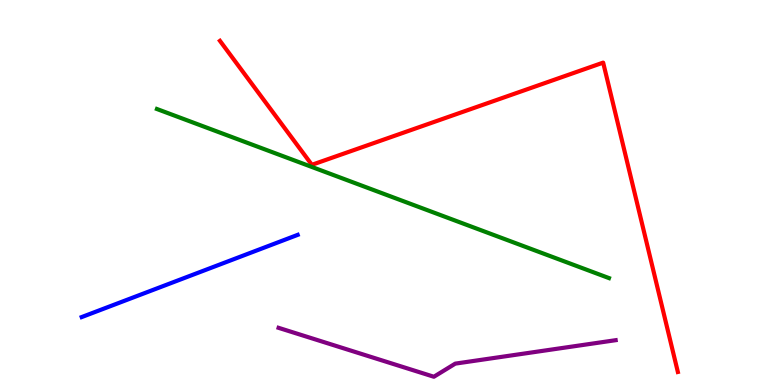[{'lines': ['blue', 'red'], 'intersections': []}, {'lines': ['green', 'red'], 'intersections': []}, {'lines': ['purple', 'red'], 'intersections': []}, {'lines': ['blue', 'green'], 'intersections': []}, {'lines': ['blue', 'purple'], 'intersections': []}, {'lines': ['green', 'purple'], 'intersections': []}]